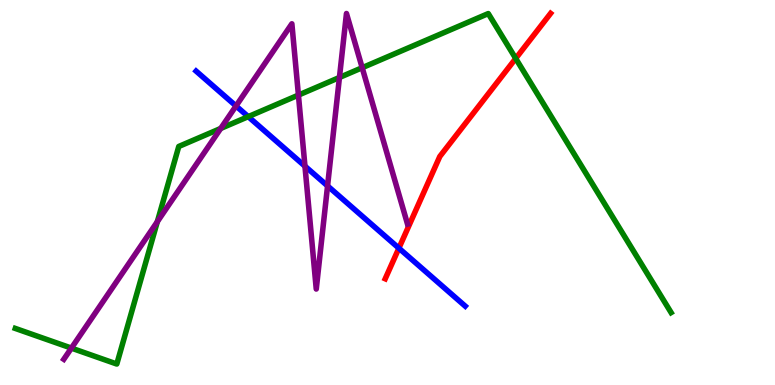[{'lines': ['blue', 'red'], 'intersections': [{'x': 5.15, 'y': 3.55}]}, {'lines': ['green', 'red'], 'intersections': [{'x': 6.65, 'y': 8.48}]}, {'lines': ['purple', 'red'], 'intersections': []}, {'lines': ['blue', 'green'], 'intersections': [{'x': 3.2, 'y': 6.97}]}, {'lines': ['blue', 'purple'], 'intersections': [{'x': 3.05, 'y': 7.25}, {'x': 3.93, 'y': 5.68}, {'x': 4.23, 'y': 5.17}]}, {'lines': ['green', 'purple'], 'intersections': [{'x': 0.921, 'y': 0.958}, {'x': 2.03, 'y': 4.24}, {'x': 2.85, 'y': 6.66}, {'x': 3.85, 'y': 7.53}, {'x': 4.38, 'y': 7.99}, {'x': 4.67, 'y': 8.24}]}]